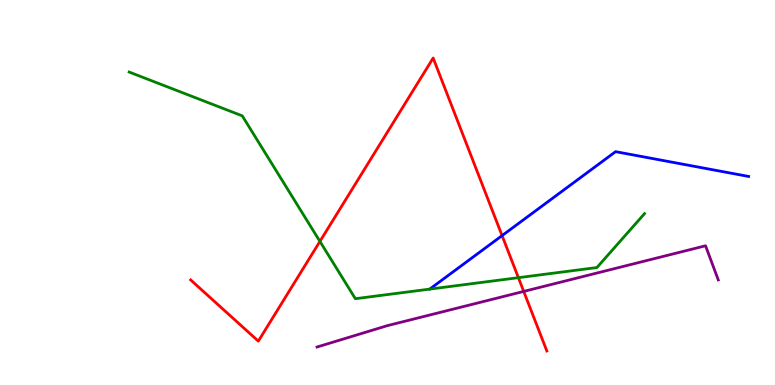[{'lines': ['blue', 'red'], 'intersections': [{'x': 6.48, 'y': 3.88}]}, {'lines': ['green', 'red'], 'intersections': [{'x': 4.13, 'y': 3.73}, {'x': 6.69, 'y': 2.79}]}, {'lines': ['purple', 'red'], 'intersections': [{'x': 6.76, 'y': 2.43}]}, {'lines': ['blue', 'green'], 'intersections': []}, {'lines': ['blue', 'purple'], 'intersections': []}, {'lines': ['green', 'purple'], 'intersections': []}]